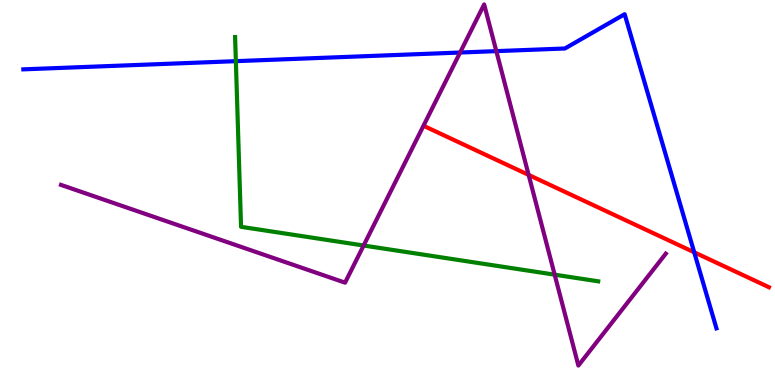[{'lines': ['blue', 'red'], 'intersections': [{'x': 8.96, 'y': 3.45}]}, {'lines': ['green', 'red'], 'intersections': []}, {'lines': ['purple', 'red'], 'intersections': [{'x': 6.82, 'y': 5.46}]}, {'lines': ['blue', 'green'], 'intersections': [{'x': 3.04, 'y': 8.41}]}, {'lines': ['blue', 'purple'], 'intersections': [{'x': 5.94, 'y': 8.64}, {'x': 6.4, 'y': 8.67}]}, {'lines': ['green', 'purple'], 'intersections': [{'x': 4.69, 'y': 3.62}, {'x': 7.16, 'y': 2.87}]}]